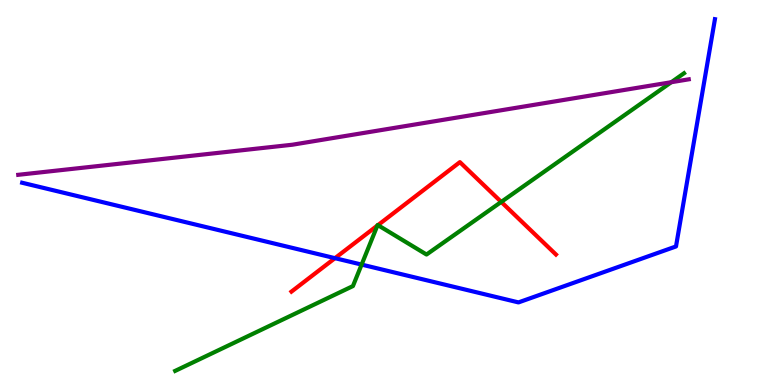[{'lines': ['blue', 'red'], 'intersections': [{'x': 4.32, 'y': 3.29}]}, {'lines': ['green', 'red'], 'intersections': [{'x': 4.87, 'y': 4.14}, {'x': 4.88, 'y': 4.15}, {'x': 6.47, 'y': 4.76}]}, {'lines': ['purple', 'red'], 'intersections': []}, {'lines': ['blue', 'green'], 'intersections': [{'x': 4.67, 'y': 3.13}]}, {'lines': ['blue', 'purple'], 'intersections': []}, {'lines': ['green', 'purple'], 'intersections': [{'x': 8.66, 'y': 7.86}]}]